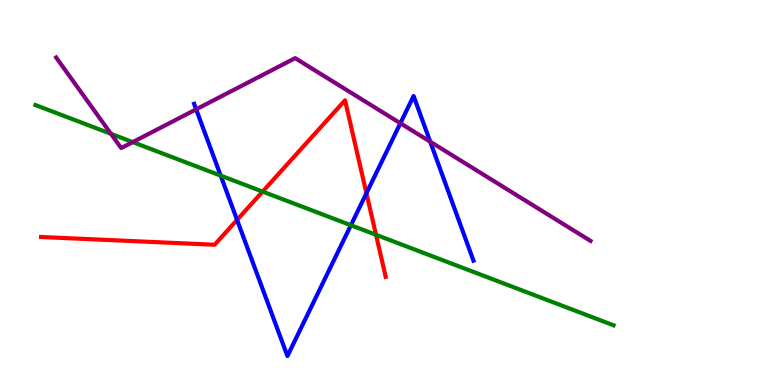[{'lines': ['blue', 'red'], 'intersections': [{'x': 3.06, 'y': 4.29}, {'x': 4.73, 'y': 4.98}]}, {'lines': ['green', 'red'], 'intersections': [{'x': 3.39, 'y': 5.02}, {'x': 4.85, 'y': 3.9}]}, {'lines': ['purple', 'red'], 'intersections': []}, {'lines': ['blue', 'green'], 'intersections': [{'x': 2.85, 'y': 5.44}, {'x': 4.53, 'y': 4.15}]}, {'lines': ['blue', 'purple'], 'intersections': [{'x': 2.53, 'y': 7.16}, {'x': 5.17, 'y': 6.8}, {'x': 5.55, 'y': 6.32}]}, {'lines': ['green', 'purple'], 'intersections': [{'x': 1.43, 'y': 6.52}, {'x': 1.71, 'y': 6.31}]}]